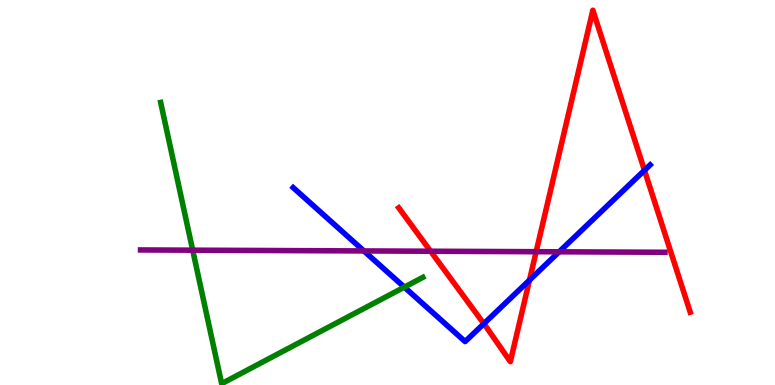[{'lines': ['blue', 'red'], 'intersections': [{'x': 6.24, 'y': 1.59}, {'x': 6.83, 'y': 2.72}, {'x': 8.32, 'y': 5.58}]}, {'lines': ['green', 'red'], 'intersections': []}, {'lines': ['purple', 'red'], 'intersections': [{'x': 5.56, 'y': 3.47}, {'x': 6.92, 'y': 3.46}]}, {'lines': ['blue', 'green'], 'intersections': [{'x': 5.22, 'y': 2.54}]}, {'lines': ['blue', 'purple'], 'intersections': [{'x': 4.7, 'y': 3.48}, {'x': 7.21, 'y': 3.46}]}, {'lines': ['green', 'purple'], 'intersections': [{'x': 2.49, 'y': 3.5}]}]